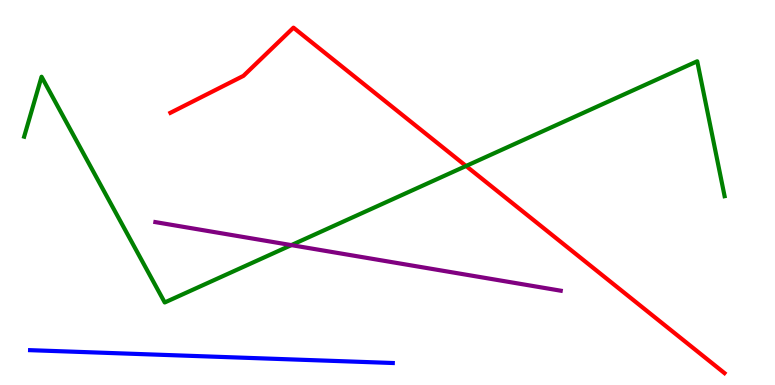[{'lines': ['blue', 'red'], 'intersections': []}, {'lines': ['green', 'red'], 'intersections': [{'x': 6.01, 'y': 5.69}]}, {'lines': ['purple', 'red'], 'intersections': []}, {'lines': ['blue', 'green'], 'intersections': []}, {'lines': ['blue', 'purple'], 'intersections': []}, {'lines': ['green', 'purple'], 'intersections': [{'x': 3.76, 'y': 3.63}]}]